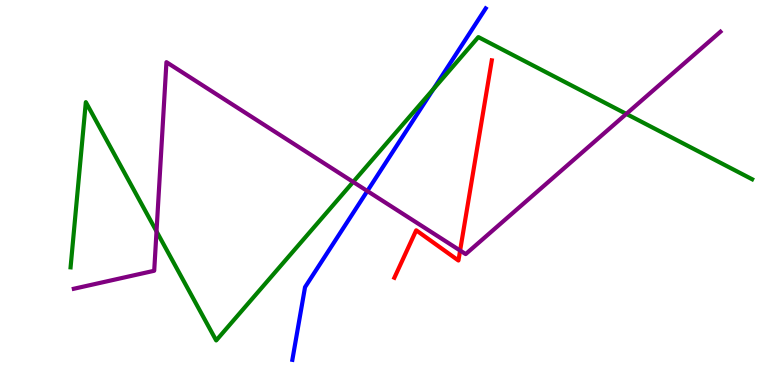[{'lines': ['blue', 'red'], 'intersections': []}, {'lines': ['green', 'red'], 'intersections': []}, {'lines': ['purple', 'red'], 'intersections': [{'x': 5.94, 'y': 3.49}]}, {'lines': ['blue', 'green'], 'intersections': [{'x': 5.59, 'y': 7.69}]}, {'lines': ['blue', 'purple'], 'intersections': [{'x': 4.74, 'y': 5.04}]}, {'lines': ['green', 'purple'], 'intersections': [{'x': 2.02, 'y': 3.99}, {'x': 4.56, 'y': 5.27}, {'x': 8.08, 'y': 7.04}]}]